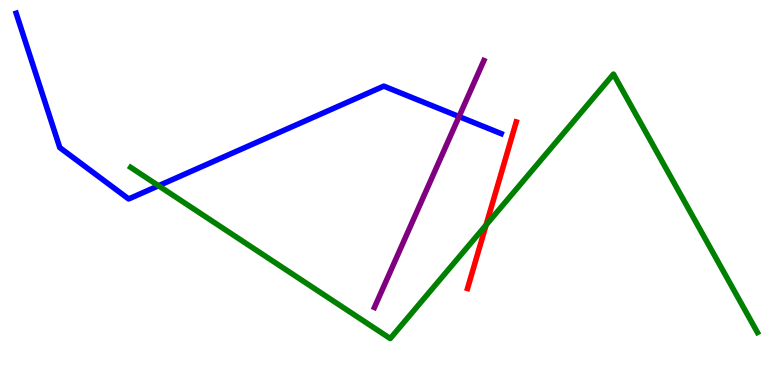[{'lines': ['blue', 'red'], 'intersections': []}, {'lines': ['green', 'red'], 'intersections': [{'x': 6.27, 'y': 4.16}]}, {'lines': ['purple', 'red'], 'intersections': []}, {'lines': ['blue', 'green'], 'intersections': [{'x': 2.05, 'y': 5.18}]}, {'lines': ['blue', 'purple'], 'intersections': [{'x': 5.92, 'y': 6.97}]}, {'lines': ['green', 'purple'], 'intersections': []}]